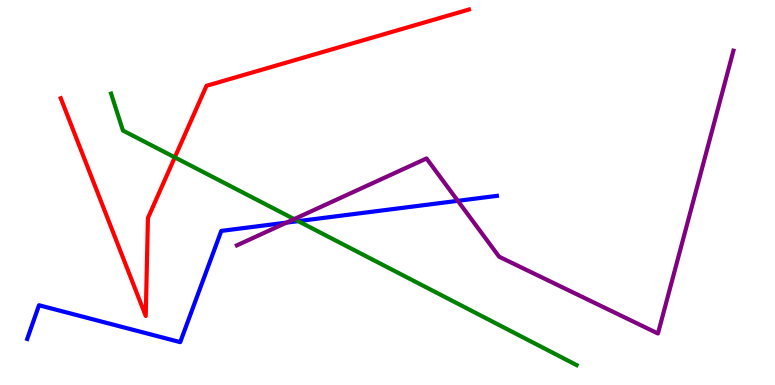[{'lines': ['blue', 'red'], 'intersections': []}, {'lines': ['green', 'red'], 'intersections': [{'x': 2.26, 'y': 5.91}]}, {'lines': ['purple', 'red'], 'intersections': []}, {'lines': ['blue', 'green'], 'intersections': [{'x': 3.85, 'y': 4.26}]}, {'lines': ['blue', 'purple'], 'intersections': [{'x': 3.7, 'y': 4.22}, {'x': 5.91, 'y': 4.78}]}, {'lines': ['green', 'purple'], 'intersections': [{'x': 3.8, 'y': 4.31}]}]